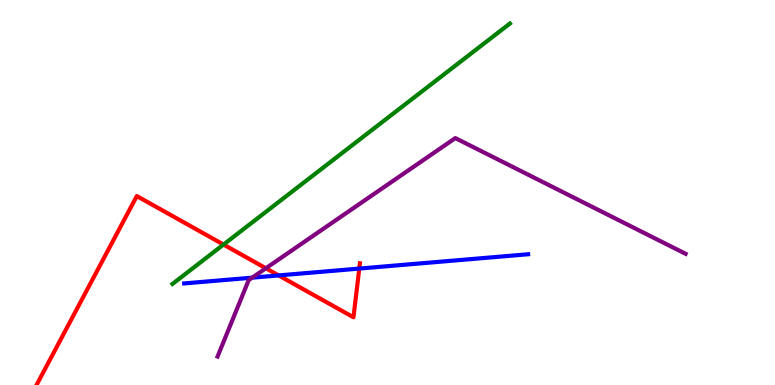[{'lines': ['blue', 'red'], 'intersections': [{'x': 3.6, 'y': 2.85}, {'x': 4.64, 'y': 3.02}]}, {'lines': ['green', 'red'], 'intersections': [{'x': 2.88, 'y': 3.65}]}, {'lines': ['purple', 'red'], 'intersections': [{'x': 3.43, 'y': 3.03}]}, {'lines': ['blue', 'green'], 'intersections': []}, {'lines': ['blue', 'purple'], 'intersections': [{'x': 3.25, 'y': 2.79}]}, {'lines': ['green', 'purple'], 'intersections': []}]